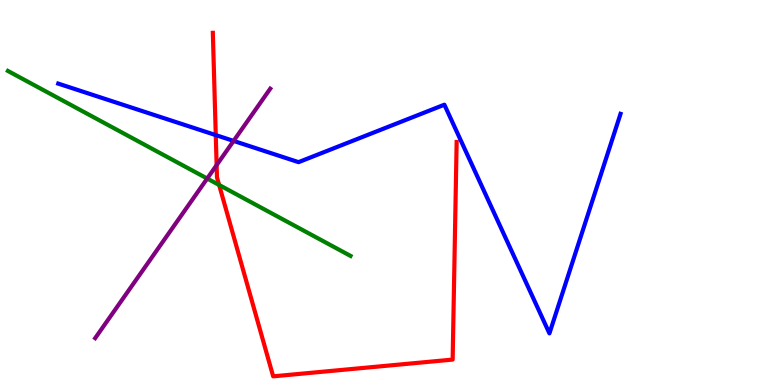[{'lines': ['blue', 'red'], 'intersections': [{'x': 2.78, 'y': 6.49}]}, {'lines': ['green', 'red'], 'intersections': [{'x': 2.83, 'y': 5.2}]}, {'lines': ['purple', 'red'], 'intersections': [{'x': 2.8, 'y': 5.71}]}, {'lines': ['blue', 'green'], 'intersections': []}, {'lines': ['blue', 'purple'], 'intersections': [{'x': 3.01, 'y': 6.34}]}, {'lines': ['green', 'purple'], 'intersections': [{'x': 2.67, 'y': 5.36}]}]